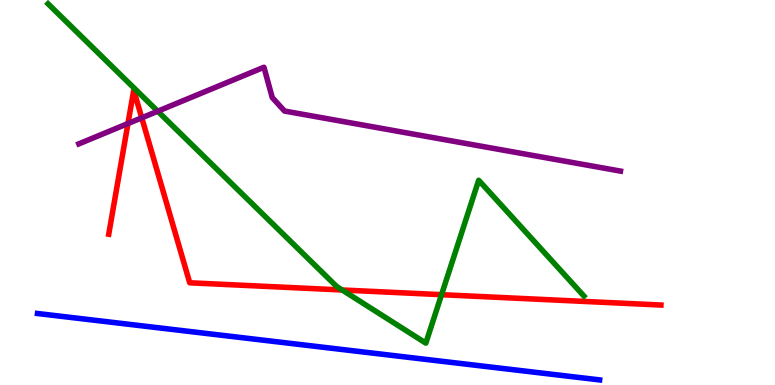[{'lines': ['blue', 'red'], 'intersections': []}, {'lines': ['green', 'red'], 'intersections': [{'x': 4.42, 'y': 2.47}, {'x': 5.7, 'y': 2.35}]}, {'lines': ['purple', 'red'], 'intersections': [{'x': 1.65, 'y': 6.79}, {'x': 1.83, 'y': 6.94}]}, {'lines': ['blue', 'green'], 'intersections': []}, {'lines': ['blue', 'purple'], 'intersections': []}, {'lines': ['green', 'purple'], 'intersections': [{'x': 2.04, 'y': 7.11}]}]